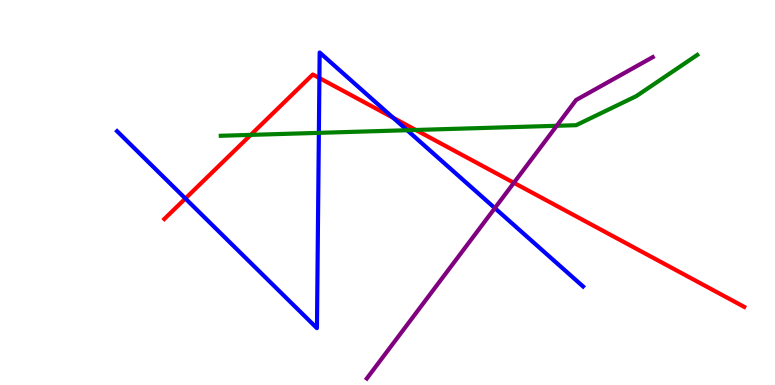[{'lines': ['blue', 'red'], 'intersections': [{'x': 2.39, 'y': 4.84}, {'x': 4.12, 'y': 7.97}, {'x': 5.07, 'y': 6.94}]}, {'lines': ['green', 'red'], 'intersections': [{'x': 3.24, 'y': 6.5}, {'x': 5.37, 'y': 6.62}]}, {'lines': ['purple', 'red'], 'intersections': [{'x': 6.63, 'y': 5.25}]}, {'lines': ['blue', 'green'], 'intersections': [{'x': 4.11, 'y': 6.55}, {'x': 5.25, 'y': 6.62}]}, {'lines': ['blue', 'purple'], 'intersections': [{'x': 6.39, 'y': 4.59}]}, {'lines': ['green', 'purple'], 'intersections': [{'x': 7.18, 'y': 6.73}]}]